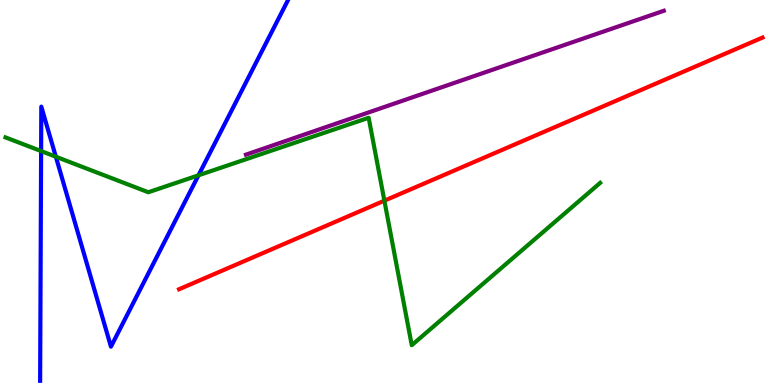[{'lines': ['blue', 'red'], 'intersections': []}, {'lines': ['green', 'red'], 'intersections': [{'x': 4.96, 'y': 4.79}]}, {'lines': ['purple', 'red'], 'intersections': []}, {'lines': ['blue', 'green'], 'intersections': [{'x': 0.53, 'y': 6.08}, {'x': 0.721, 'y': 5.93}, {'x': 2.56, 'y': 5.45}]}, {'lines': ['blue', 'purple'], 'intersections': []}, {'lines': ['green', 'purple'], 'intersections': []}]